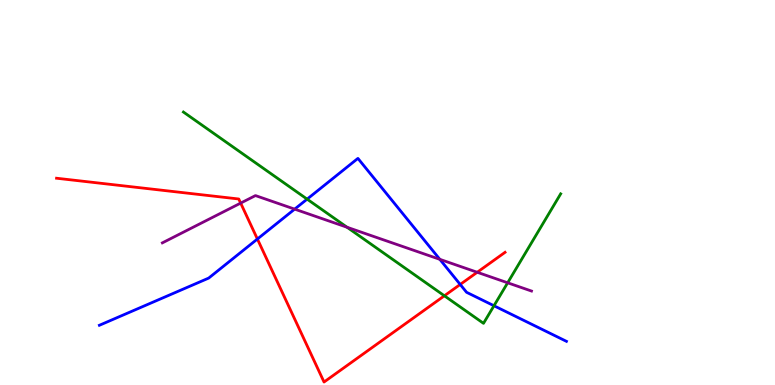[{'lines': ['blue', 'red'], 'intersections': [{'x': 3.32, 'y': 3.79}, {'x': 5.94, 'y': 2.61}]}, {'lines': ['green', 'red'], 'intersections': [{'x': 5.73, 'y': 2.32}]}, {'lines': ['purple', 'red'], 'intersections': [{'x': 3.11, 'y': 4.72}, {'x': 6.16, 'y': 2.93}]}, {'lines': ['blue', 'green'], 'intersections': [{'x': 3.96, 'y': 4.83}, {'x': 6.37, 'y': 2.06}]}, {'lines': ['blue', 'purple'], 'intersections': [{'x': 3.8, 'y': 4.57}, {'x': 5.68, 'y': 3.26}]}, {'lines': ['green', 'purple'], 'intersections': [{'x': 4.48, 'y': 4.1}, {'x': 6.55, 'y': 2.65}]}]